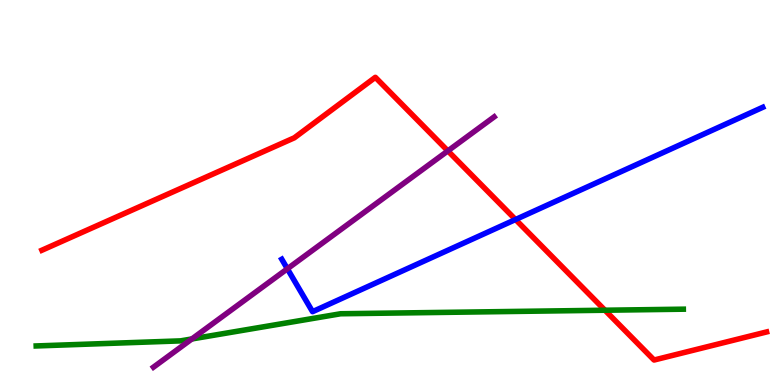[{'lines': ['blue', 'red'], 'intersections': [{'x': 6.65, 'y': 4.3}]}, {'lines': ['green', 'red'], 'intersections': [{'x': 7.81, 'y': 1.94}]}, {'lines': ['purple', 'red'], 'intersections': [{'x': 5.78, 'y': 6.08}]}, {'lines': ['blue', 'green'], 'intersections': []}, {'lines': ['blue', 'purple'], 'intersections': [{'x': 3.71, 'y': 3.02}]}, {'lines': ['green', 'purple'], 'intersections': [{'x': 2.48, 'y': 1.2}]}]